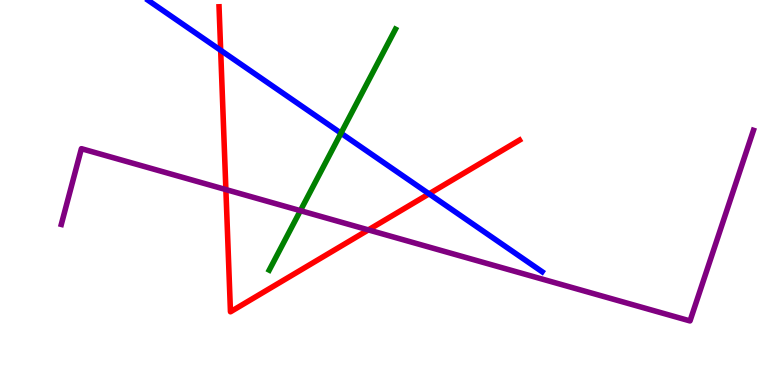[{'lines': ['blue', 'red'], 'intersections': [{'x': 2.85, 'y': 8.69}, {'x': 5.54, 'y': 4.97}]}, {'lines': ['green', 'red'], 'intersections': []}, {'lines': ['purple', 'red'], 'intersections': [{'x': 2.91, 'y': 5.08}, {'x': 4.75, 'y': 4.03}]}, {'lines': ['blue', 'green'], 'intersections': [{'x': 4.4, 'y': 6.54}]}, {'lines': ['blue', 'purple'], 'intersections': []}, {'lines': ['green', 'purple'], 'intersections': [{'x': 3.88, 'y': 4.53}]}]